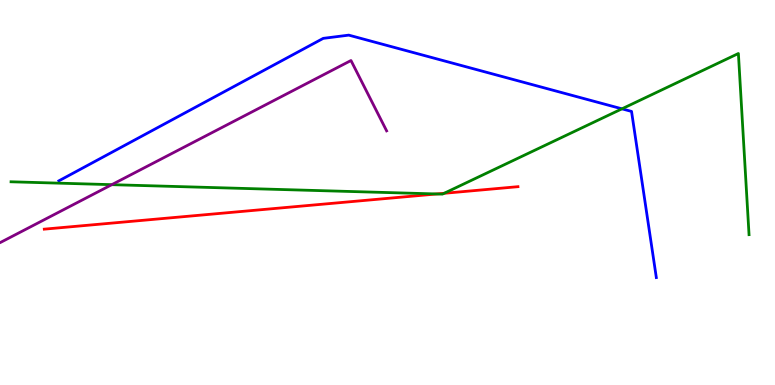[{'lines': ['blue', 'red'], 'intersections': []}, {'lines': ['green', 'red'], 'intersections': [{'x': 5.64, 'y': 4.96}, {'x': 5.73, 'y': 4.98}]}, {'lines': ['purple', 'red'], 'intersections': []}, {'lines': ['blue', 'green'], 'intersections': [{'x': 8.03, 'y': 7.17}]}, {'lines': ['blue', 'purple'], 'intersections': []}, {'lines': ['green', 'purple'], 'intersections': [{'x': 1.44, 'y': 5.2}]}]